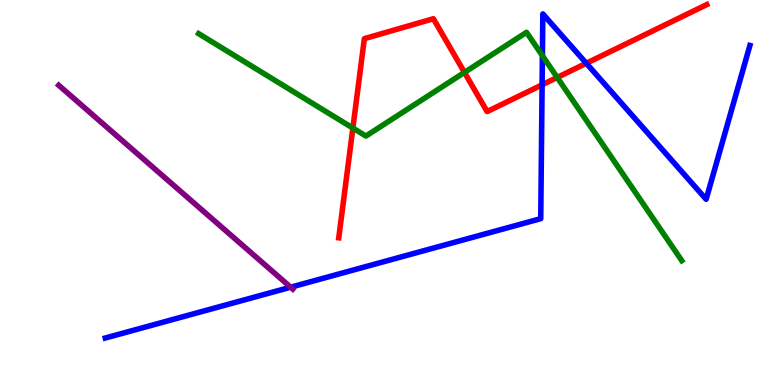[{'lines': ['blue', 'red'], 'intersections': [{'x': 6.99, 'y': 7.8}, {'x': 7.57, 'y': 8.36}]}, {'lines': ['green', 'red'], 'intersections': [{'x': 4.55, 'y': 6.67}, {'x': 5.99, 'y': 8.12}, {'x': 7.19, 'y': 7.99}]}, {'lines': ['purple', 'red'], 'intersections': []}, {'lines': ['blue', 'green'], 'intersections': [{'x': 7.0, 'y': 8.55}]}, {'lines': ['blue', 'purple'], 'intersections': [{'x': 3.75, 'y': 2.54}]}, {'lines': ['green', 'purple'], 'intersections': []}]